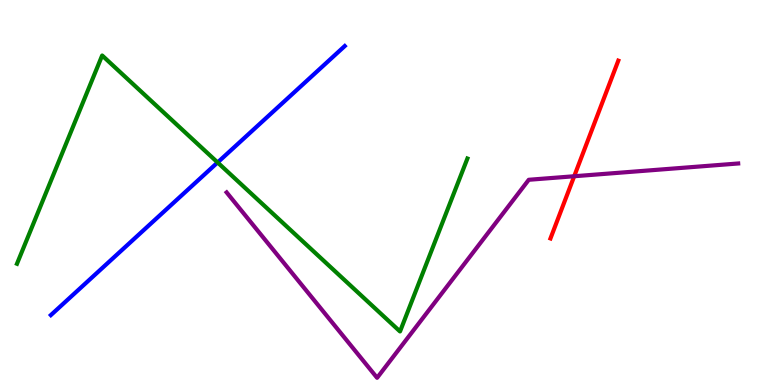[{'lines': ['blue', 'red'], 'intersections': []}, {'lines': ['green', 'red'], 'intersections': []}, {'lines': ['purple', 'red'], 'intersections': [{'x': 7.41, 'y': 5.42}]}, {'lines': ['blue', 'green'], 'intersections': [{'x': 2.81, 'y': 5.78}]}, {'lines': ['blue', 'purple'], 'intersections': []}, {'lines': ['green', 'purple'], 'intersections': []}]